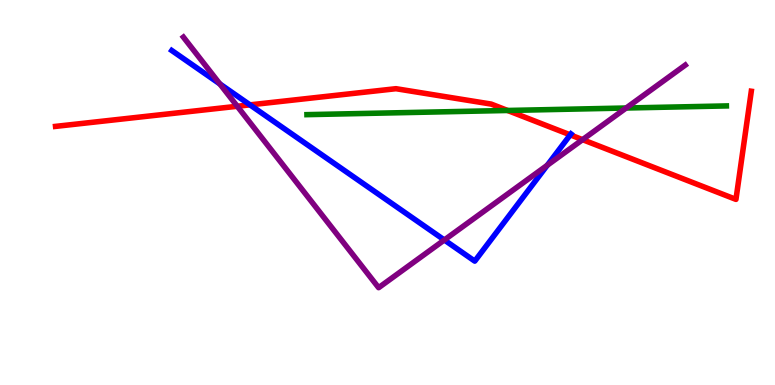[{'lines': ['blue', 'red'], 'intersections': [{'x': 3.23, 'y': 7.28}, {'x': 7.36, 'y': 6.5}]}, {'lines': ['green', 'red'], 'intersections': [{'x': 6.55, 'y': 7.13}]}, {'lines': ['purple', 'red'], 'intersections': [{'x': 3.06, 'y': 7.24}, {'x': 7.52, 'y': 6.37}]}, {'lines': ['blue', 'green'], 'intersections': []}, {'lines': ['blue', 'purple'], 'intersections': [{'x': 2.84, 'y': 7.82}, {'x': 5.73, 'y': 3.77}, {'x': 7.06, 'y': 5.71}]}, {'lines': ['green', 'purple'], 'intersections': [{'x': 8.08, 'y': 7.19}]}]